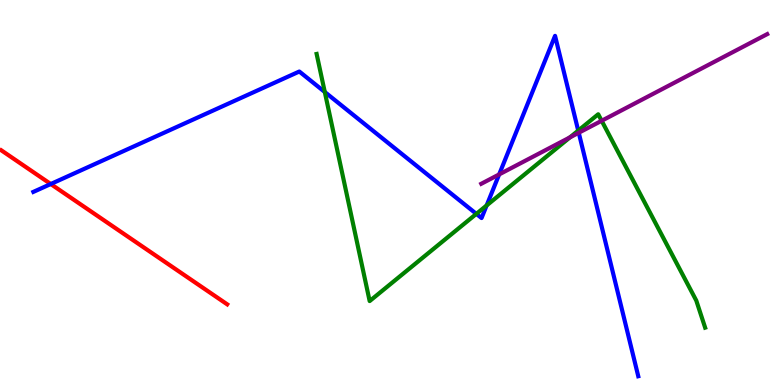[{'lines': ['blue', 'red'], 'intersections': [{'x': 0.655, 'y': 5.22}]}, {'lines': ['green', 'red'], 'intersections': []}, {'lines': ['purple', 'red'], 'intersections': []}, {'lines': ['blue', 'green'], 'intersections': [{'x': 4.19, 'y': 7.61}, {'x': 6.15, 'y': 4.44}, {'x': 6.28, 'y': 4.66}, {'x': 7.46, 'y': 6.61}]}, {'lines': ['blue', 'purple'], 'intersections': [{'x': 6.44, 'y': 5.47}, {'x': 7.47, 'y': 6.55}]}, {'lines': ['green', 'purple'], 'intersections': [{'x': 7.35, 'y': 6.43}, {'x': 7.76, 'y': 6.86}]}]